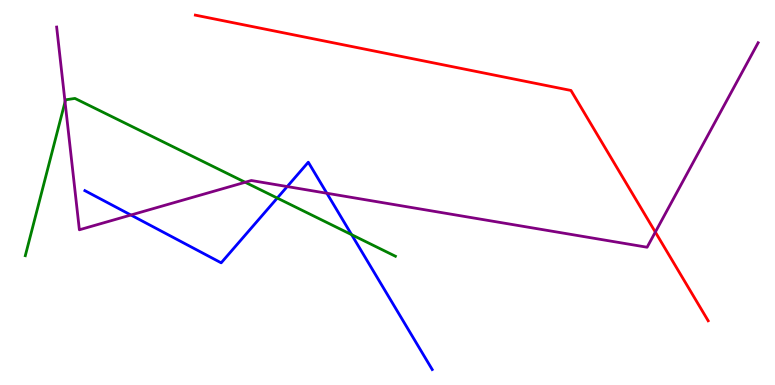[{'lines': ['blue', 'red'], 'intersections': []}, {'lines': ['green', 'red'], 'intersections': []}, {'lines': ['purple', 'red'], 'intersections': [{'x': 8.46, 'y': 3.97}]}, {'lines': ['blue', 'green'], 'intersections': [{'x': 3.58, 'y': 4.86}, {'x': 4.54, 'y': 3.9}]}, {'lines': ['blue', 'purple'], 'intersections': [{'x': 1.69, 'y': 4.42}, {'x': 3.71, 'y': 5.15}, {'x': 4.22, 'y': 4.98}]}, {'lines': ['green', 'purple'], 'intersections': [{'x': 0.839, 'y': 7.35}, {'x': 3.16, 'y': 5.27}]}]